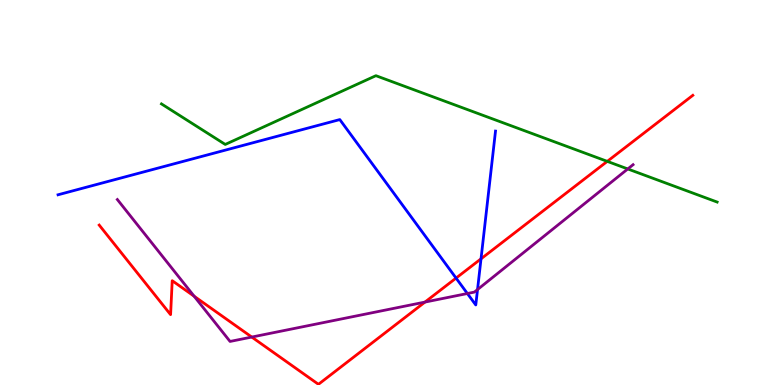[{'lines': ['blue', 'red'], 'intersections': [{'x': 5.88, 'y': 2.78}, {'x': 6.21, 'y': 3.28}]}, {'lines': ['green', 'red'], 'intersections': [{'x': 7.84, 'y': 5.81}]}, {'lines': ['purple', 'red'], 'intersections': [{'x': 2.51, 'y': 2.31}, {'x': 3.25, 'y': 1.25}, {'x': 5.48, 'y': 2.15}]}, {'lines': ['blue', 'green'], 'intersections': []}, {'lines': ['blue', 'purple'], 'intersections': [{'x': 6.03, 'y': 2.38}, {'x': 6.16, 'y': 2.48}]}, {'lines': ['green', 'purple'], 'intersections': [{'x': 8.1, 'y': 5.61}]}]